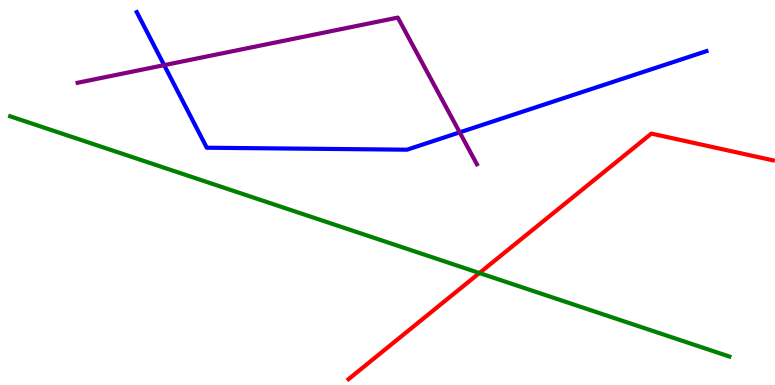[{'lines': ['blue', 'red'], 'intersections': []}, {'lines': ['green', 'red'], 'intersections': [{'x': 6.19, 'y': 2.91}]}, {'lines': ['purple', 'red'], 'intersections': []}, {'lines': ['blue', 'green'], 'intersections': []}, {'lines': ['blue', 'purple'], 'intersections': [{'x': 2.12, 'y': 8.31}, {'x': 5.93, 'y': 6.56}]}, {'lines': ['green', 'purple'], 'intersections': []}]